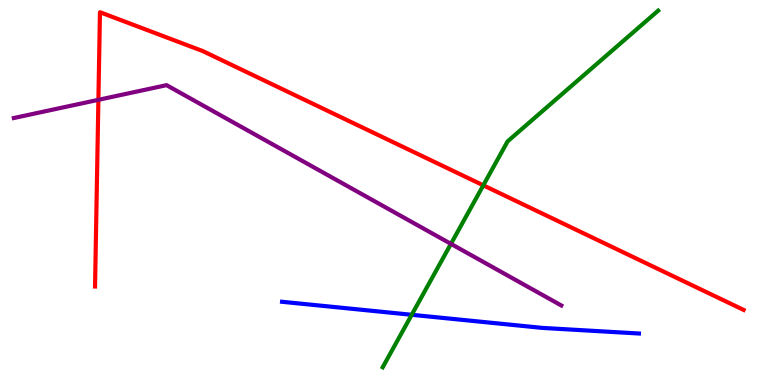[{'lines': ['blue', 'red'], 'intersections': []}, {'lines': ['green', 'red'], 'intersections': [{'x': 6.24, 'y': 5.19}]}, {'lines': ['purple', 'red'], 'intersections': [{'x': 1.27, 'y': 7.41}]}, {'lines': ['blue', 'green'], 'intersections': [{'x': 5.31, 'y': 1.82}]}, {'lines': ['blue', 'purple'], 'intersections': []}, {'lines': ['green', 'purple'], 'intersections': [{'x': 5.82, 'y': 3.67}]}]